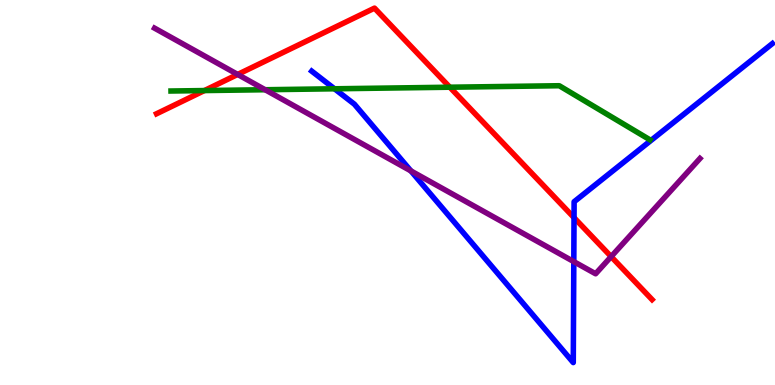[{'lines': ['blue', 'red'], 'intersections': [{'x': 7.41, 'y': 4.35}]}, {'lines': ['green', 'red'], 'intersections': [{'x': 2.64, 'y': 7.65}, {'x': 5.8, 'y': 7.73}]}, {'lines': ['purple', 'red'], 'intersections': [{'x': 3.07, 'y': 8.07}, {'x': 7.89, 'y': 3.33}]}, {'lines': ['blue', 'green'], 'intersections': [{'x': 4.32, 'y': 7.69}]}, {'lines': ['blue', 'purple'], 'intersections': [{'x': 5.3, 'y': 5.56}, {'x': 7.4, 'y': 3.2}]}, {'lines': ['green', 'purple'], 'intersections': [{'x': 3.42, 'y': 7.67}]}]